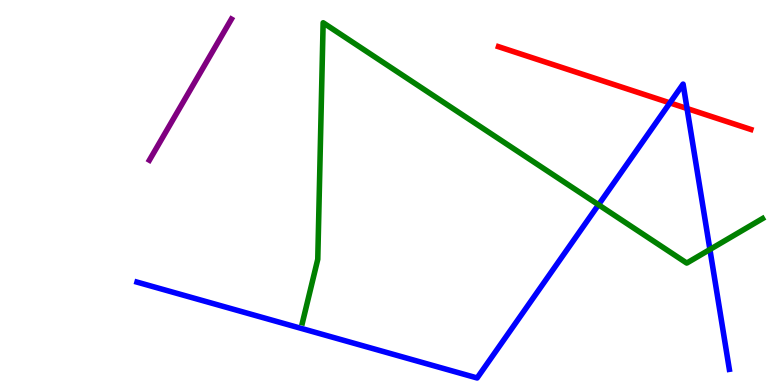[{'lines': ['blue', 'red'], 'intersections': [{'x': 8.64, 'y': 7.33}, {'x': 8.87, 'y': 7.18}]}, {'lines': ['green', 'red'], 'intersections': []}, {'lines': ['purple', 'red'], 'intersections': []}, {'lines': ['blue', 'green'], 'intersections': [{'x': 7.72, 'y': 4.68}, {'x': 9.16, 'y': 3.52}]}, {'lines': ['blue', 'purple'], 'intersections': []}, {'lines': ['green', 'purple'], 'intersections': []}]